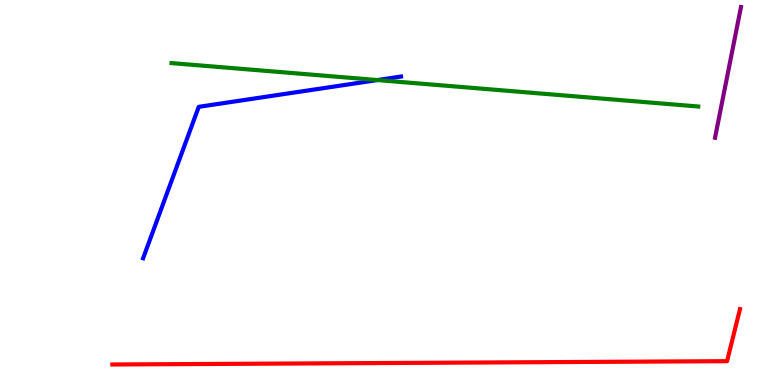[{'lines': ['blue', 'red'], 'intersections': []}, {'lines': ['green', 'red'], 'intersections': []}, {'lines': ['purple', 'red'], 'intersections': []}, {'lines': ['blue', 'green'], 'intersections': [{'x': 4.87, 'y': 7.92}]}, {'lines': ['blue', 'purple'], 'intersections': []}, {'lines': ['green', 'purple'], 'intersections': []}]